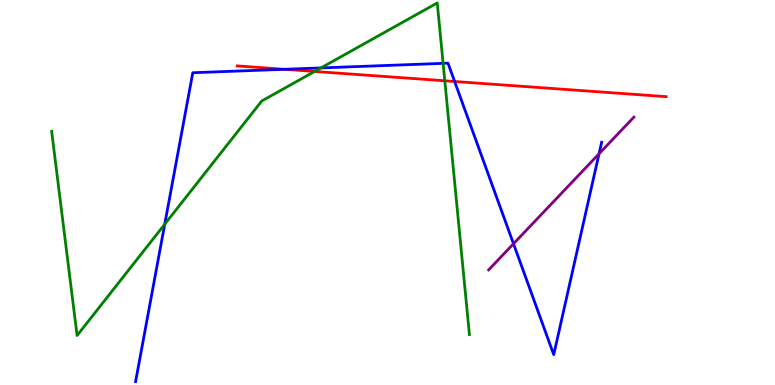[{'lines': ['blue', 'red'], 'intersections': [{'x': 3.67, 'y': 8.2}, {'x': 5.87, 'y': 7.88}]}, {'lines': ['green', 'red'], 'intersections': [{'x': 4.06, 'y': 8.14}, {'x': 5.74, 'y': 7.9}]}, {'lines': ['purple', 'red'], 'intersections': []}, {'lines': ['blue', 'green'], 'intersections': [{'x': 2.13, 'y': 4.18}, {'x': 4.14, 'y': 8.24}, {'x': 5.72, 'y': 8.35}]}, {'lines': ['blue', 'purple'], 'intersections': [{'x': 6.63, 'y': 3.67}, {'x': 7.73, 'y': 6.01}]}, {'lines': ['green', 'purple'], 'intersections': []}]